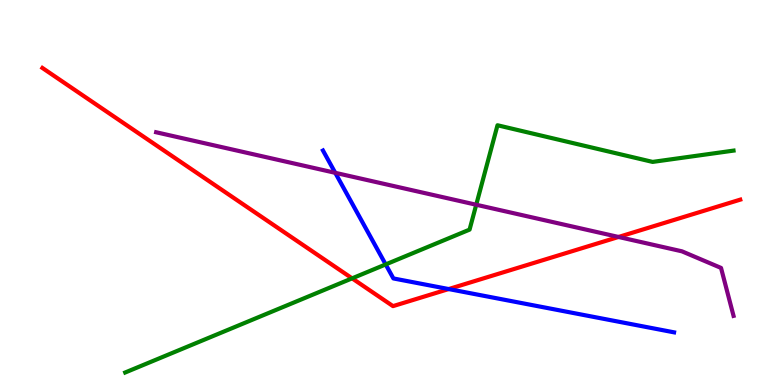[{'lines': ['blue', 'red'], 'intersections': [{'x': 5.79, 'y': 2.49}]}, {'lines': ['green', 'red'], 'intersections': [{'x': 4.54, 'y': 2.77}]}, {'lines': ['purple', 'red'], 'intersections': [{'x': 7.98, 'y': 3.85}]}, {'lines': ['blue', 'green'], 'intersections': [{'x': 4.98, 'y': 3.13}]}, {'lines': ['blue', 'purple'], 'intersections': [{'x': 4.33, 'y': 5.51}]}, {'lines': ['green', 'purple'], 'intersections': [{'x': 6.14, 'y': 4.68}]}]